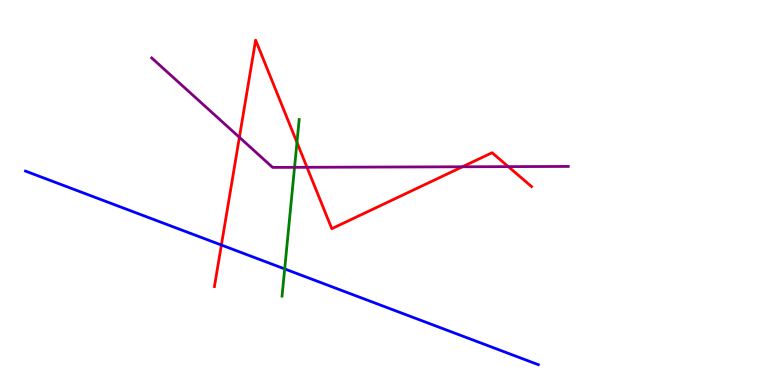[{'lines': ['blue', 'red'], 'intersections': [{'x': 2.86, 'y': 3.64}]}, {'lines': ['green', 'red'], 'intersections': [{'x': 3.83, 'y': 6.3}]}, {'lines': ['purple', 'red'], 'intersections': [{'x': 3.09, 'y': 6.43}, {'x': 3.96, 'y': 5.65}, {'x': 5.97, 'y': 5.67}, {'x': 6.56, 'y': 5.67}]}, {'lines': ['blue', 'green'], 'intersections': [{'x': 3.67, 'y': 3.01}]}, {'lines': ['blue', 'purple'], 'intersections': []}, {'lines': ['green', 'purple'], 'intersections': [{'x': 3.8, 'y': 5.65}]}]